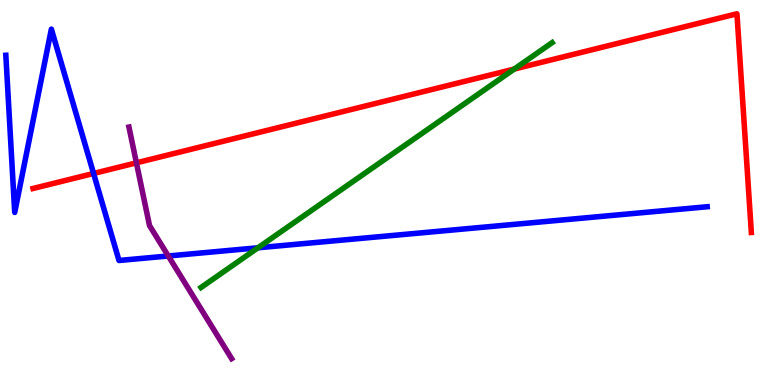[{'lines': ['blue', 'red'], 'intersections': [{'x': 1.21, 'y': 5.49}]}, {'lines': ['green', 'red'], 'intersections': [{'x': 6.64, 'y': 8.21}]}, {'lines': ['purple', 'red'], 'intersections': [{'x': 1.76, 'y': 5.77}]}, {'lines': ['blue', 'green'], 'intersections': [{'x': 3.33, 'y': 3.56}]}, {'lines': ['blue', 'purple'], 'intersections': [{'x': 2.17, 'y': 3.35}]}, {'lines': ['green', 'purple'], 'intersections': []}]